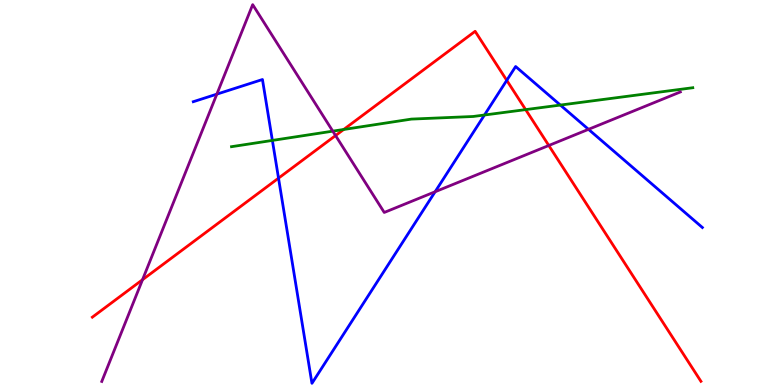[{'lines': ['blue', 'red'], 'intersections': [{'x': 3.59, 'y': 5.37}, {'x': 6.54, 'y': 7.91}]}, {'lines': ['green', 'red'], 'intersections': [{'x': 4.43, 'y': 6.64}, {'x': 6.78, 'y': 7.15}]}, {'lines': ['purple', 'red'], 'intersections': [{'x': 1.84, 'y': 2.73}, {'x': 4.33, 'y': 6.48}, {'x': 7.08, 'y': 6.22}]}, {'lines': ['blue', 'green'], 'intersections': [{'x': 3.51, 'y': 6.35}, {'x': 6.25, 'y': 7.01}, {'x': 7.23, 'y': 7.27}]}, {'lines': ['blue', 'purple'], 'intersections': [{'x': 2.8, 'y': 7.55}, {'x': 5.61, 'y': 5.02}, {'x': 7.59, 'y': 6.64}]}, {'lines': ['green', 'purple'], 'intersections': [{'x': 4.29, 'y': 6.59}]}]